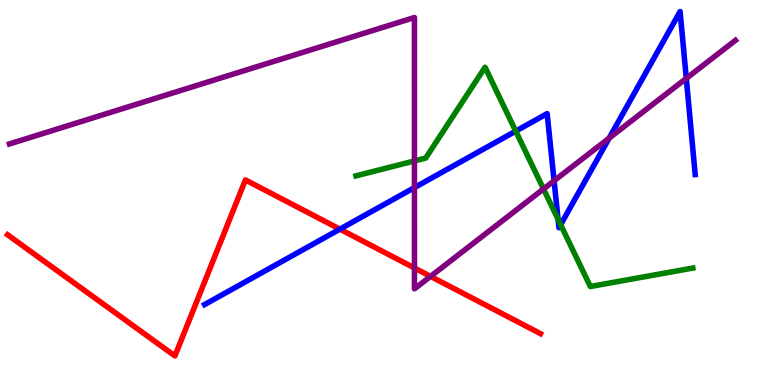[{'lines': ['blue', 'red'], 'intersections': [{'x': 4.39, 'y': 4.05}]}, {'lines': ['green', 'red'], 'intersections': []}, {'lines': ['purple', 'red'], 'intersections': [{'x': 5.35, 'y': 3.04}, {'x': 5.56, 'y': 2.82}]}, {'lines': ['blue', 'green'], 'intersections': [{'x': 6.65, 'y': 6.59}, {'x': 7.2, 'y': 4.3}, {'x': 7.23, 'y': 4.16}]}, {'lines': ['blue', 'purple'], 'intersections': [{'x': 5.35, 'y': 5.13}, {'x': 7.15, 'y': 5.31}, {'x': 7.86, 'y': 6.41}, {'x': 8.86, 'y': 7.96}]}, {'lines': ['green', 'purple'], 'intersections': [{'x': 5.35, 'y': 5.82}, {'x': 7.01, 'y': 5.09}]}]